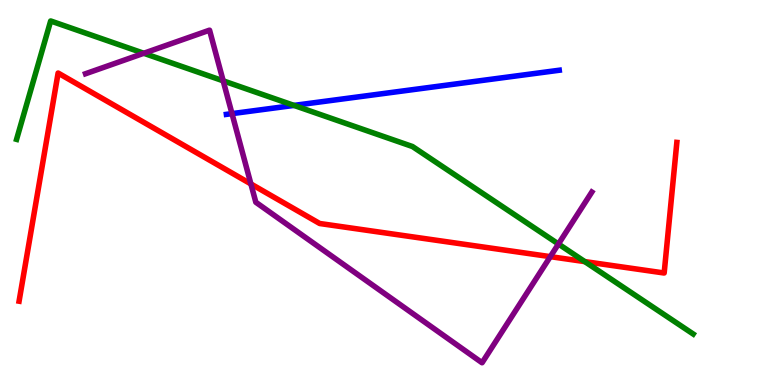[{'lines': ['blue', 'red'], 'intersections': []}, {'lines': ['green', 'red'], 'intersections': [{'x': 7.55, 'y': 3.21}]}, {'lines': ['purple', 'red'], 'intersections': [{'x': 3.24, 'y': 5.22}, {'x': 7.1, 'y': 3.33}]}, {'lines': ['blue', 'green'], 'intersections': [{'x': 3.79, 'y': 7.26}]}, {'lines': ['blue', 'purple'], 'intersections': [{'x': 2.99, 'y': 7.05}]}, {'lines': ['green', 'purple'], 'intersections': [{'x': 1.86, 'y': 8.62}, {'x': 2.88, 'y': 7.9}, {'x': 7.21, 'y': 3.66}]}]